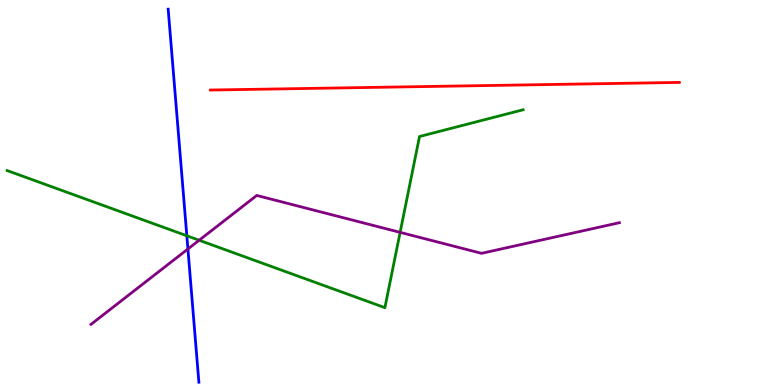[{'lines': ['blue', 'red'], 'intersections': []}, {'lines': ['green', 'red'], 'intersections': []}, {'lines': ['purple', 'red'], 'intersections': []}, {'lines': ['blue', 'green'], 'intersections': [{'x': 2.41, 'y': 3.88}]}, {'lines': ['blue', 'purple'], 'intersections': [{'x': 2.42, 'y': 3.53}]}, {'lines': ['green', 'purple'], 'intersections': [{'x': 2.57, 'y': 3.76}, {'x': 5.16, 'y': 3.96}]}]